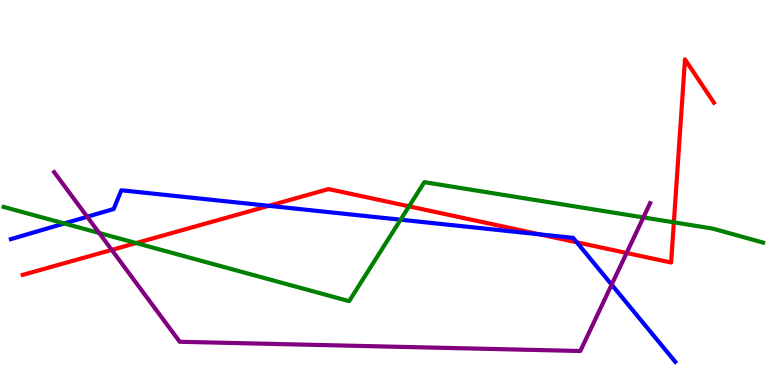[{'lines': ['blue', 'red'], 'intersections': [{'x': 3.47, 'y': 4.65}, {'x': 6.96, 'y': 3.91}, {'x': 7.44, 'y': 3.71}]}, {'lines': ['green', 'red'], 'intersections': [{'x': 1.76, 'y': 3.69}, {'x': 5.28, 'y': 4.64}, {'x': 8.69, 'y': 4.23}]}, {'lines': ['purple', 'red'], 'intersections': [{'x': 1.44, 'y': 3.51}, {'x': 8.09, 'y': 3.43}]}, {'lines': ['blue', 'green'], 'intersections': [{'x': 0.829, 'y': 4.2}, {'x': 5.17, 'y': 4.29}]}, {'lines': ['blue', 'purple'], 'intersections': [{'x': 1.13, 'y': 4.37}, {'x': 7.89, 'y': 2.61}]}, {'lines': ['green', 'purple'], 'intersections': [{'x': 1.28, 'y': 3.95}, {'x': 8.3, 'y': 4.35}]}]